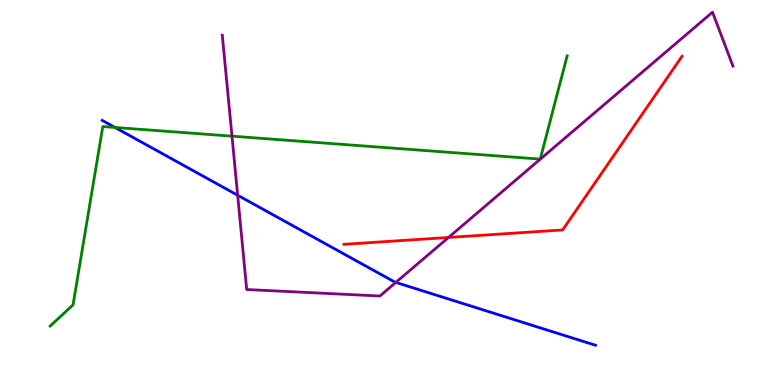[{'lines': ['blue', 'red'], 'intersections': []}, {'lines': ['green', 'red'], 'intersections': []}, {'lines': ['purple', 'red'], 'intersections': [{'x': 5.79, 'y': 3.83}]}, {'lines': ['blue', 'green'], 'intersections': [{'x': 1.48, 'y': 6.69}]}, {'lines': ['blue', 'purple'], 'intersections': [{'x': 3.07, 'y': 4.93}, {'x': 5.11, 'y': 2.66}]}, {'lines': ['green', 'purple'], 'intersections': [{'x': 2.99, 'y': 6.46}]}]